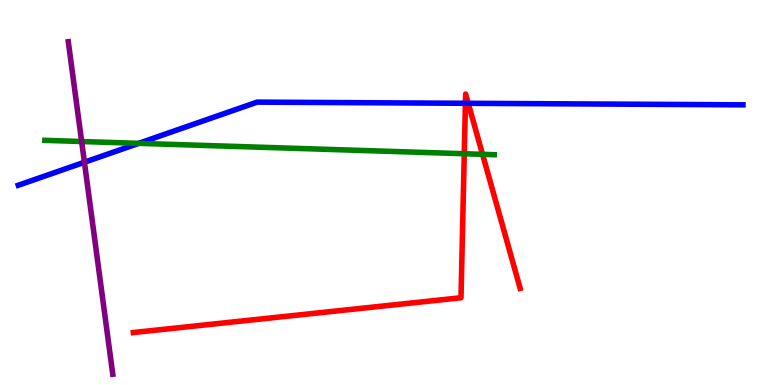[{'lines': ['blue', 'red'], 'intersections': [{'x': 6.01, 'y': 7.32}, {'x': 6.04, 'y': 7.32}]}, {'lines': ['green', 'red'], 'intersections': [{'x': 5.99, 'y': 6.01}, {'x': 6.23, 'y': 5.99}]}, {'lines': ['purple', 'red'], 'intersections': []}, {'lines': ['blue', 'green'], 'intersections': [{'x': 1.79, 'y': 6.28}]}, {'lines': ['blue', 'purple'], 'intersections': [{'x': 1.09, 'y': 5.79}]}, {'lines': ['green', 'purple'], 'intersections': [{'x': 1.05, 'y': 6.32}]}]